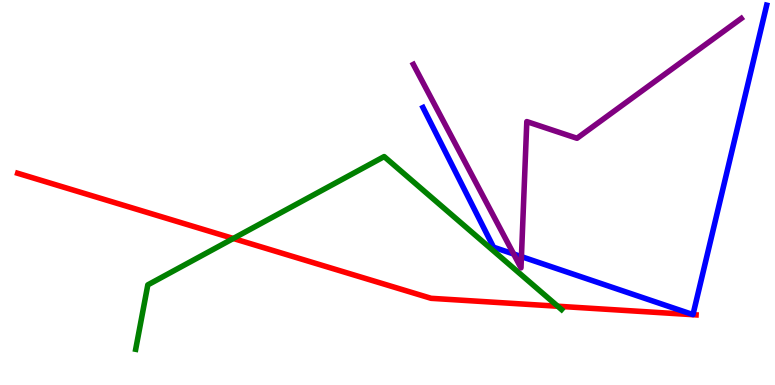[{'lines': ['blue', 'red'], 'intersections': []}, {'lines': ['green', 'red'], 'intersections': [{'x': 3.01, 'y': 3.81}, {'x': 7.2, 'y': 2.05}]}, {'lines': ['purple', 'red'], 'intersections': []}, {'lines': ['blue', 'green'], 'intersections': []}, {'lines': ['blue', 'purple'], 'intersections': [{'x': 6.63, 'y': 3.4}, {'x': 6.73, 'y': 3.33}]}, {'lines': ['green', 'purple'], 'intersections': []}]